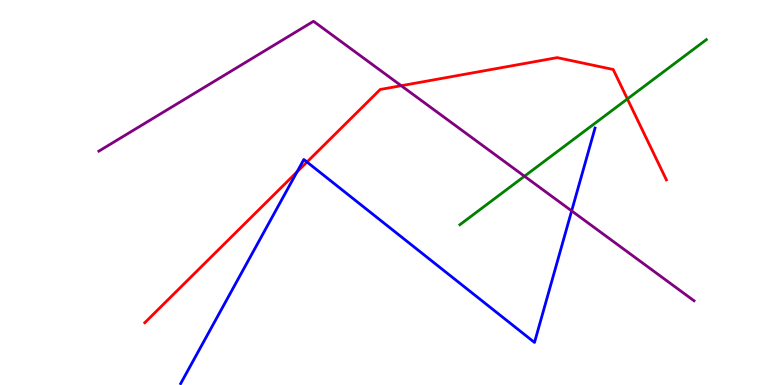[{'lines': ['blue', 'red'], 'intersections': [{'x': 3.83, 'y': 5.53}, {'x': 3.96, 'y': 5.79}]}, {'lines': ['green', 'red'], 'intersections': [{'x': 8.1, 'y': 7.43}]}, {'lines': ['purple', 'red'], 'intersections': [{'x': 5.18, 'y': 7.77}]}, {'lines': ['blue', 'green'], 'intersections': []}, {'lines': ['blue', 'purple'], 'intersections': [{'x': 7.38, 'y': 4.52}]}, {'lines': ['green', 'purple'], 'intersections': [{'x': 6.77, 'y': 5.42}]}]